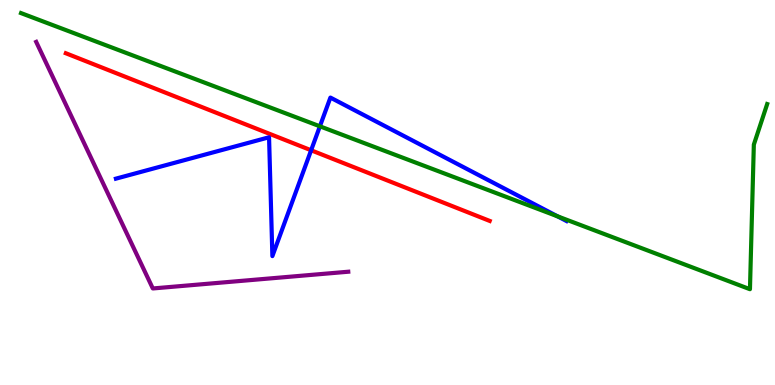[{'lines': ['blue', 'red'], 'intersections': [{'x': 4.01, 'y': 6.1}]}, {'lines': ['green', 'red'], 'intersections': []}, {'lines': ['purple', 'red'], 'intersections': []}, {'lines': ['blue', 'green'], 'intersections': [{'x': 4.13, 'y': 6.72}, {'x': 7.19, 'y': 4.38}]}, {'lines': ['blue', 'purple'], 'intersections': []}, {'lines': ['green', 'purple'], 'intersections': []}]